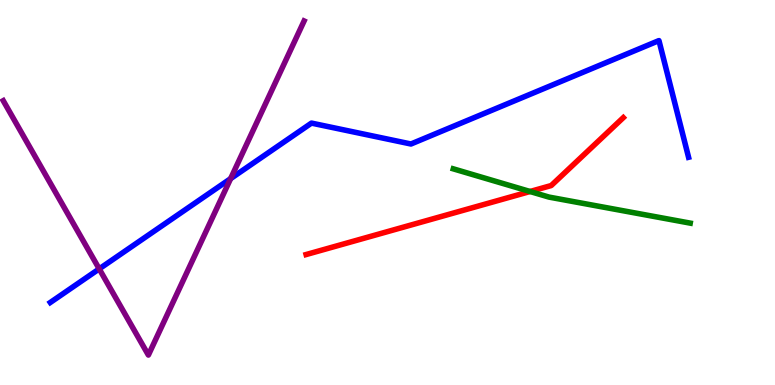[{'lines': ['blue', 'red'], 'intersections': []}, {'lines': ['green', 'red'], 'intersections': [{'x': 6.84, 'y': 5.03}]}, {'lines': ['purple', 'red'], 'intersections': []}, {'lines': ['blue', 'green'], 'intersections': []}, {'lines': ['blue', 'purple'], 'intersections': [{'x': 1.28, 'y': 3.02}, {'x': 2.98, 'y': 5.36}]}, {'lines': ['green', 'purple'], 'intersections': []}]